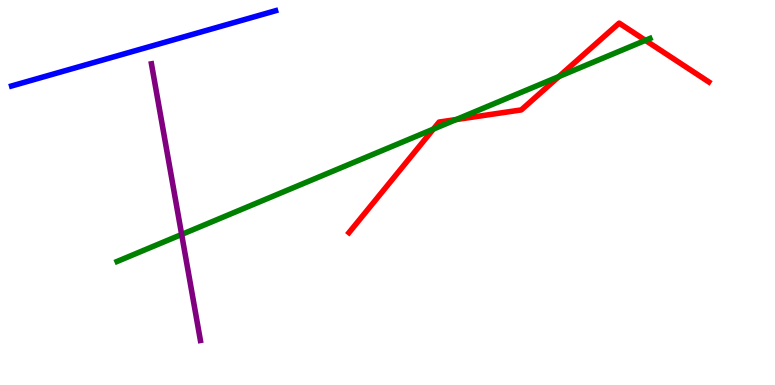[{'lines': ['blue', 'red'], 'intersections': []}, {'lines': ['green', 'red'], 'intersections': [{'x': 5.59, 'y': 6.65}, {'x': 5.89, 'y': 6.89}, {'x': 7.21, 'y': 8.01}, {'x': 8.33, 'y': 8.95}]}, {'lines': ['purple', 'red'], 'intersections': []}, {'lines': ['blue', 'green'], 'intersections': []}, {'lines': ['blue', 'purple'], 'intersections': []}, {'lines': ['green', 'purple'], 'intersections': [{'x': 2.34, 'y': 3.91}]}]